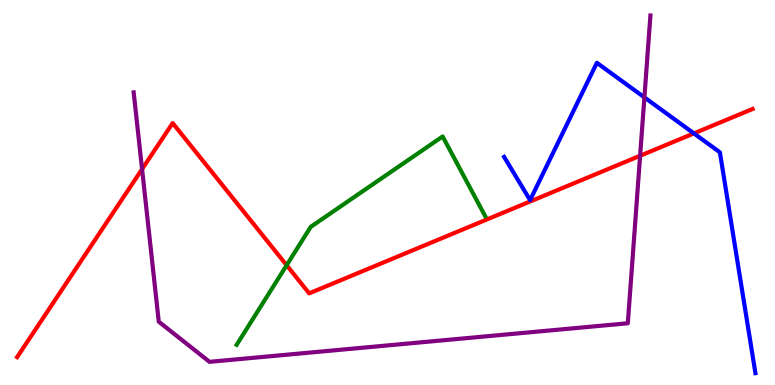[{'lines': ['blue', 'red'], 'intersections': [{'x': 8.95, 'y': 6.54}]}, {'lines': ['green', 'red'], 'intersections': [{'x': 3.7, 'y': 3.11}]}, {'lines': ['purple', 'red'], 'intersections': [{'x': 1.83, 'y': 5.61}, {'x': 8.26, 'y': 5.95}]}, {'lines': ['blue', 'green'], 'intersections': []}, {'lines': ['blue', 'purple'], 'intersections': [{'x': 8.31, 'y': 7.47}]}, {'lines': ['green', 'purple'], 'intersections': []}]